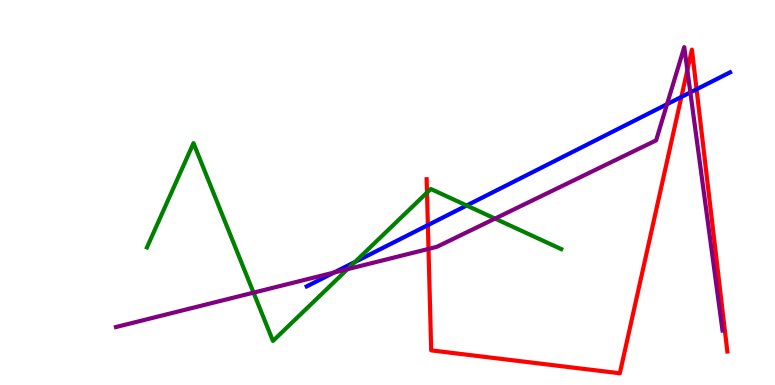[{'lines': ['blue', 'red'], 'intersections': [{'x': 5.52, 'y': 4.15}, {'x': 8.79, 'y': 7.48}, {'x': 8.99, 'y': 7.68}]}, {'lines': ['green', 'red'], 'intersections': [{'x': 5.51, 'y': 5.0}]}, {'lines': ['purple', 'red'], 'intersections': [{'x': 5.53, 'y': 3.53}, {'x': 8.87, 'y': 8.18}]}, {'lines': ['blue', 'green'], 'intersections': [{'x': 4.58, 'y': 3.2}, {'x': 6.02, 'y': 4.66}]}, {'lines': ['blue', 'purple'], 'intersections': [{'x': 4.31, 'y': 2.92}, {'x': 8.61, 'y': 7.29}, {'x': 8.91, 'y': 7.6}]}, {'lines': ['green', 'purple'], 'intersections': [{'x': 3.27, 'y': 2.4}, {'x': 4.48, 'y': 3.01}, {'x': 6.39, 'y': 4.32}]}]